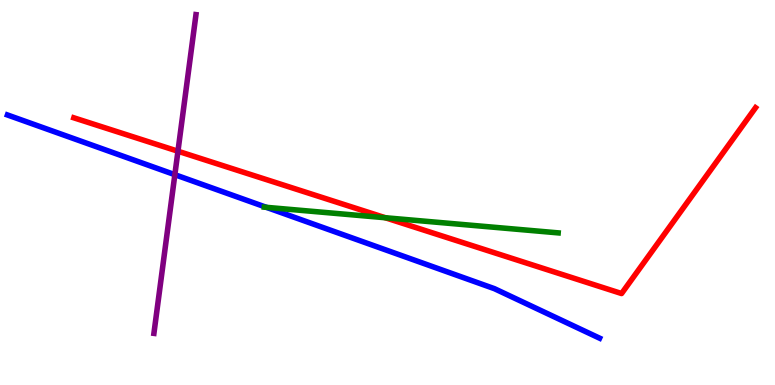[{'lines': ['blue', 'red'], 'intersections': []}, {'lines': ['green', 'red'], 'intersections': [{'x': 4.97, 'y': 4.34}]}, {'lines': ['purple', 'red'], 'intersections': [{'x': 2.3, 'y': 6.07}]}, {'lines': ['blue', 'green'], 'intersections': [{'x': 3.44, 'y': 4.61}]}, {'lines': ['blue', 'purple'], 'intersections': [{'x': 2.26, 'y': 5.46}]}, {'lines': ['green', 'purple'], 'intersections': []}]